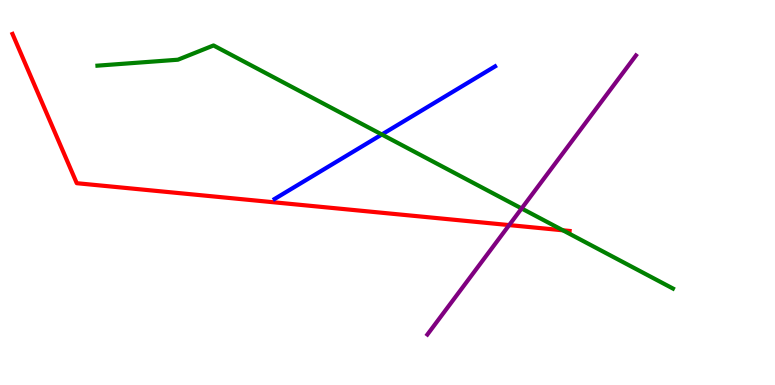[{'lines': ['blue', 'red'], 'intersections': []}, {'lines': ['green', 'red'], 'intersections': [{'x': 7.26, 'y': 4.02}]}, {'lines': ['purple', 'red'], 'intersections': [{'x': 6.57, 'y': 4.15}]}, {'lines': ['blue', 'green'], 'intersections': [{'x': 4.93, 'y': 6.51}]}, {'lines': ['blue', 'purple'], 'intersections': []}, {'lines': ['green', 'purple'], 'intersections': [{'x': 6.73, 'y': 4.59}]}]